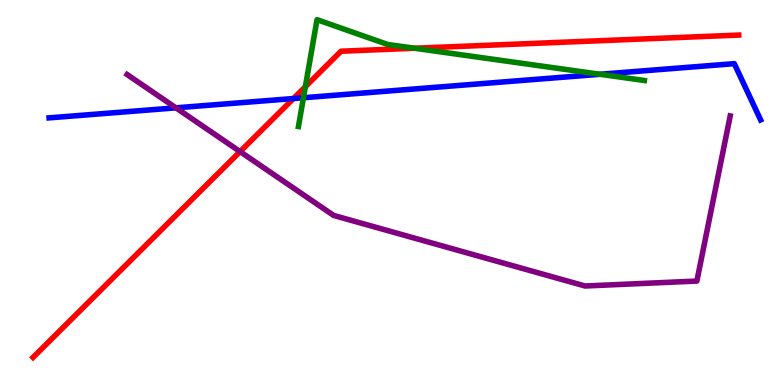[{'lines': ['blue', 'red'], 'intersections': [{'x': 3.79, 'y': 7.44}]}, {'lines': ['green', 'red'], 'intersections': [{'x': 3.94, 'y': 7.75}, {'x': 5.35, 'y': 8.75}]}, {'lines': ['purple', 'red'], 'intersections': [{'x': 3.1, 'y': 6.06}]}, {'lines': ['blue', 'green'], 'intersections': [{'x': 3.92, 'y': 7.46}, {'x': 7.74, 'y': 8.07}]}, {'lines': ['blue', 'purple'], 'intersections': [{'x': 2.27, 'y': 7.2}]}, {'lines': ['green', 'purple'], 'intersections': []}]